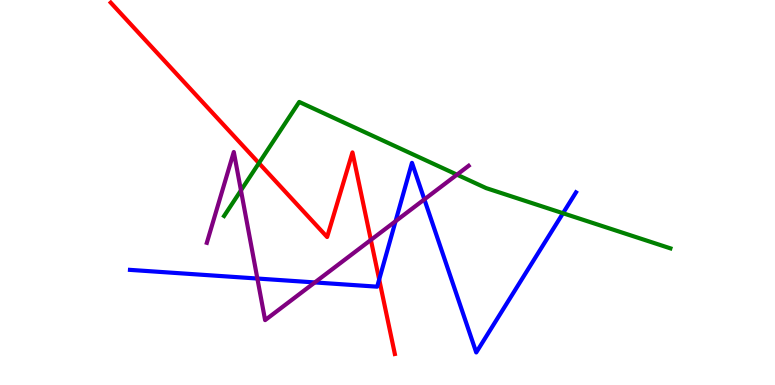[{'lines': ['blue', 'red'], 'intersections': [{'x': 4.89, 'y': 2.74}]}, {'lines': ['green', 'red'], 'intersections': [{'x': 3.34, 'y': 5.76}]}, {'lines': ['purple', 'red'], 'intersections': [{'x': 4.79, 'y': 3.77}]}, {'lines': ['blue', 'green'], 'intersections': [{'x': 7.26, 'y': 4.46}]}, {'lines': ['blue', 'purple'], 'intersections': [{'x': 3.32, 'y': 2.77}, {'x': 4.06, 'y': 2.66}, {'x': 5.1, 'y': 4.25}, {'x': 5.48, 'y': 4.82}]}, {'lines': ['green', 'purple'], 'intersections': [{'x': 3.11, 'y': 5.05}, {'x': 5.9, 'y': 5.46}]}]